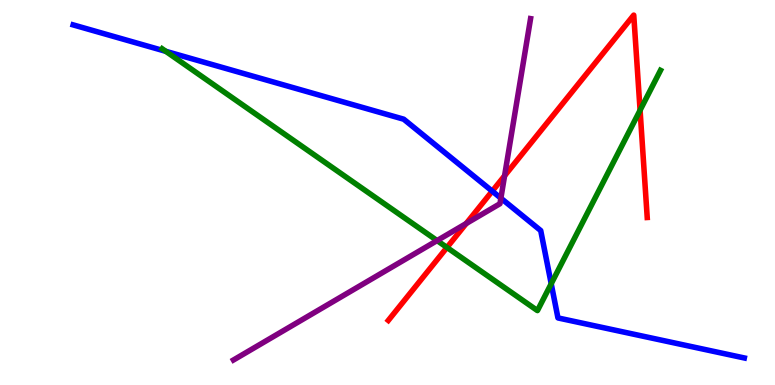[{'lines': ['blue', 'red'], 'intersections': [{'x': 6.35, 'y': 5.04}]}, {'lines': ['green', 'red'], 'intersections': [{'x': 5.77, 'y': 3.57}, {'x': 8.26, 'y': 7.14}]}, {'lines': ['purple', 'red'], 'intersections': [{'x': 6.02, 'y': 4.19}, {'x': 6.51, 'y': 5.43}]}, {'lines': ['blue', 'green'], 'intersections': [{'x': 2.14, 'y': 8.67}, {'x': 7.11, 'y': 2.63}]}, {'lines': ['blue', 'purple'], 'intersections': [{'x': 6.46, 'y': 4.85}]}, {'lines': ['green', 'purple'], 'intersections': [{'x': 5.64, 'y': 3.75}]}]